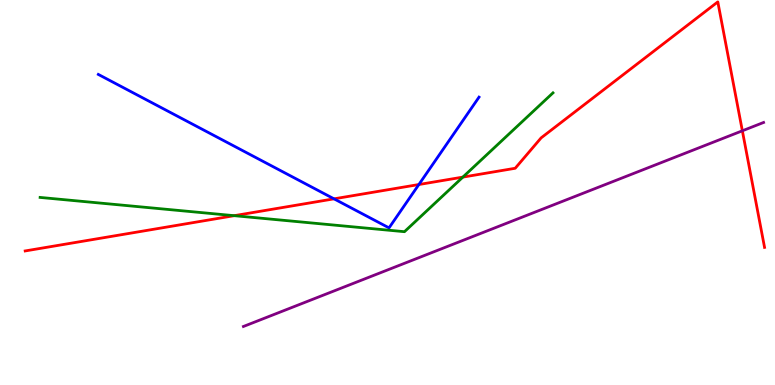[{'lines': ['blue', 'red'], 'intersections': [{'x': 4.31, 'y': 4.84}, {'x': 5.4, 'y': 5.21}]}, {'lines': ['green', 'red'], 'intersections': [{'x': 3.02, 'y': 4.4}, {'x': 5.97, 'y': 5.4}]}, {'lines': ['purple', 'red'], 'intersections': [{'x': 9.58, 'y': 6.6}]}, {'lines': ['blue', 'green'], 'intersections': []}, {'lines': ['blue', 'purple'], 'intersections': []}, {'lines': ['green', 'purple'], 'intersections': []}]